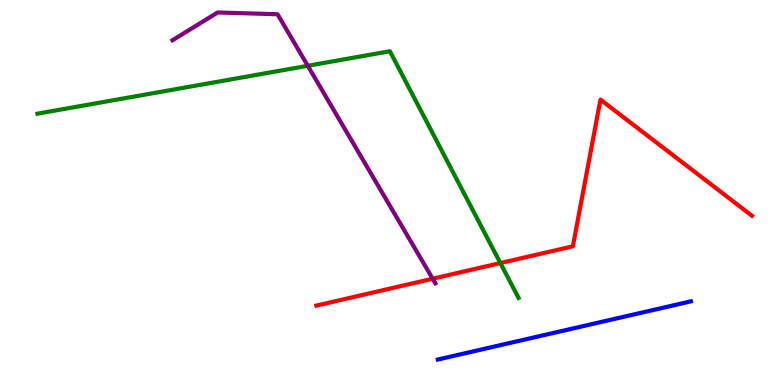[{'lines': ['blue', 'red'], 'intersections': []}, {'lines': ['green', 'red'], 'intersections': [{'x': 6.46, 'y': 3.17}]}, {'lines': ['purple', 'red'], 'intersections': [{'x': 5.58, 'y': 2.76}]}, {'lines': ['blue', 'green'], 'intersections': []}, {'lines': ['blue', 'purple'], 'intersections': []}, {'lines': ['green', 'purple'], 'intersections': [{'x': 3.97, 'y': 8.29}]}]